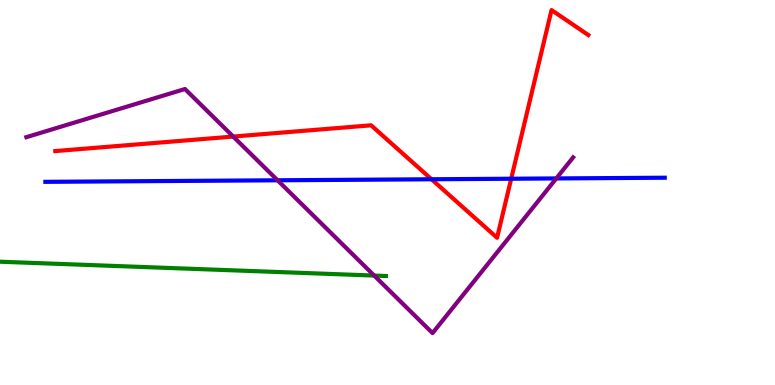[{'lines': ['blue', 'red'], 'intersections': [{'x': 5.57, 'y': 5.34}, {'x': 6.6, 'y': 5.36}]}, {'lines': ['green', 'red'], 'intersections': []}, {'lines': ['purple', 'red'], 'intersections': [{'x': 3.01, 'y': 6.45}]}, {'lines': ['blue', 'green'], 'intersections': []}, {'lines': ['blue', 'purple'], 'intersections': [{'x': 3.58, 'y': 5.32}, {'x': 7.18, 'y': 5.37}]}, {'lines': ['green', 'purple'], 'intersections': [{'x': 4.83, 'y': 2.84}]}]